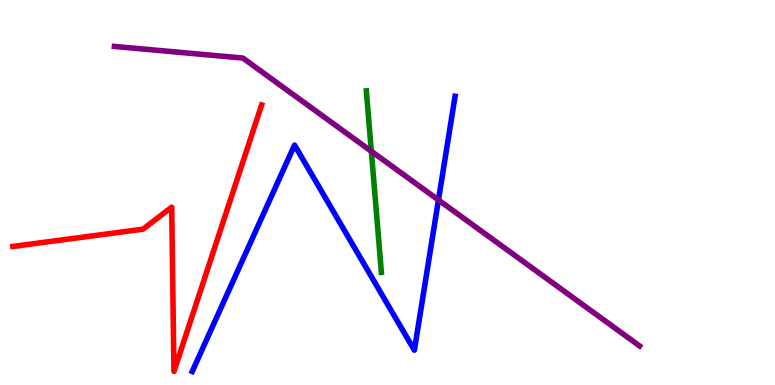[{'lines': ['blue', 'red'], 'intersections': []}, {'lines': ['green', 'red'], 'intersections': []}, {'lines': ['purple', 'red'], 'intersections': []}, {'lines': ['blue', 'green'], 'intersections': []}, {'lines': ['blue', 'purple'], 'intersections': [{'x': 5.66, 'y': 4.81}]}, {'lines': ['green', 'purple'], 'intersections': [{'x': 4.79, 'y': 6.07}]}]